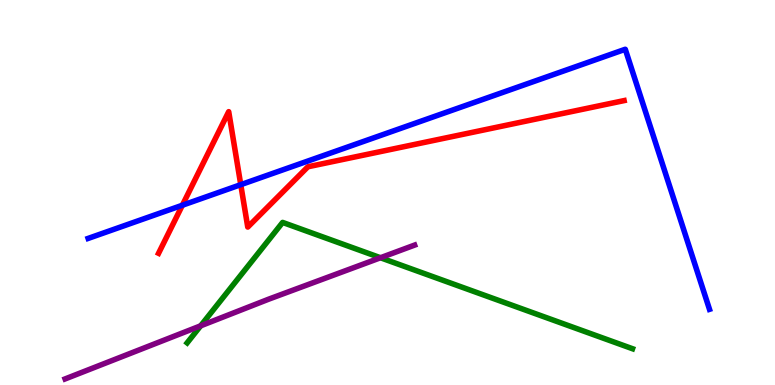[{'lines': ['blue', 'red'], 'intersections': [{'x': 2.35, 'y': 4.67}, {'x': 3.11, 'y': 5.2}]}, {'lines': ['green', 'red'], 'intersections': []}, {'lines': ['purple', 'red'], 'intersections': []}, {'lines': ['blue', 'green'], 'intersections': []}, {'lines': ['blue', 'purple'], 'intersections': []}, {'lines': ['green', 'purple'], 'intersections': [{'x': 2.59, 'y': 1.54}, {'x': 4.91, 'y': 3.31}]}]